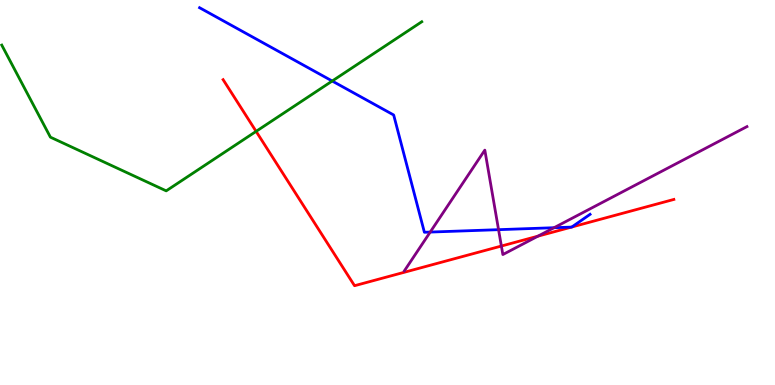[{'lines': ['blue', 'red'], 'intersections': [{'x': 7.37, 'y': 4.1}, {'x': 7.38, 'y': 4.1}]}, {'lines': ['green', 'red'], 'intersections': [{'x': 3.3, 'y': 6.59}]}, {'lines': ['purple', 'red'], 'intersections': [{'x': 6.47, 'y': 3.61}, {'x': 6.94, 'y': 3.87}]}, {'lines': ['blue', 'green'], 'intersections': [{'x': 4.29, 'y': 7.9}]}, {'lines': ['blue', 'purple'], 'intersections': [{'x': 5.55, 'y': 3.97}, {'x': 6.43, 'y': 4.03}, {'x': 7.15, 'y': 4.09}]}, {'lines': ['green', 'purple'], 'intersections': []}]